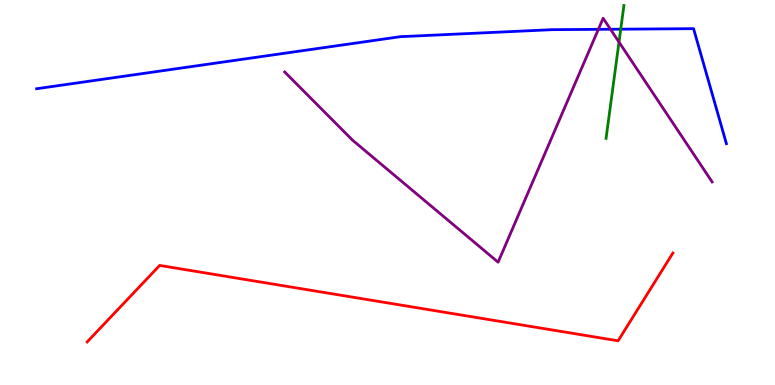[{'lines': ['blue', 'red'], 'intersections': []}, {'lines': ['green', 'red'], 'intersections': []}, {'lines': ['purple', 'red'], 'intersections': []}, {'lines': ['blue', 'green'], 'intersections': [{'x': 8.01, 'y': 9.24}]}, {'lines': ['blue', 'purple'], 'intersections': [{'x': 7.72, 'y': 9.24}, {'x': 7.88, 'y': 9.24}]}, {'lines': ['green', 'purple'], 'intersections': [{'x': 7.99, 'y': 8.91}]}]